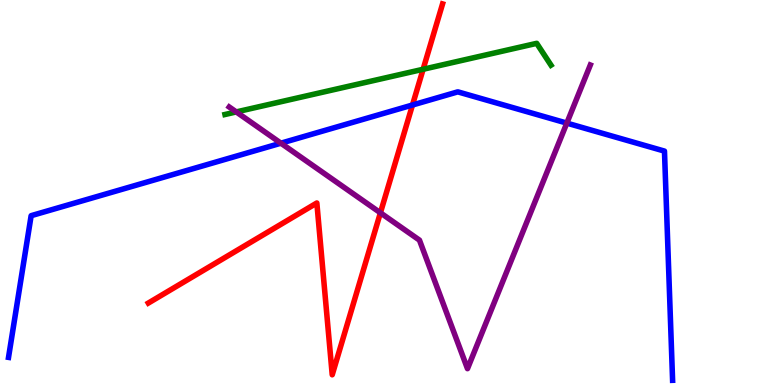[{'lines': ['blue', 'red'], 'intersections': [{'x': 5.32, 'y': 7.27}]}, {'lines': ['green', 'red'], 'intersections': [{'x': 5.46, 'y': 8.2}]}, {'lines': ['purple', 'red'], 'intersections': [{'x': 4.91, 'y': 4.47}]}, {'lines': ['blue', 'green'], 'intersections': []}, {'lines': ['blue', 'purple'], 'intersections': [{'x': 3.62, 'y': 6.28}, {'x': 7.31, 'y': 6.8}]}, {'lines': ['green', 'purple'], 'intersections': [{'x': 3.05, 'y': 7.09}]}]